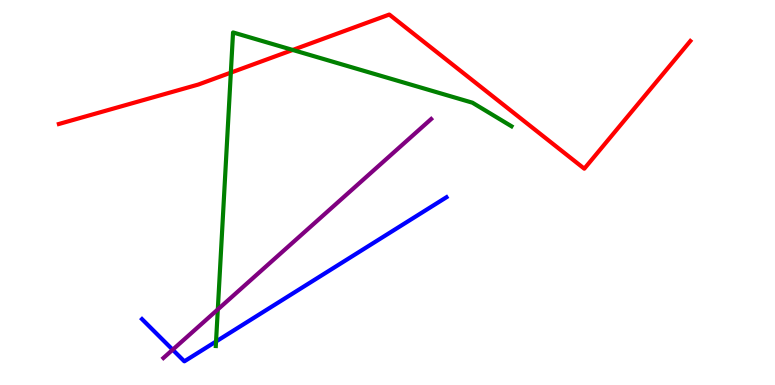[{'lines': ['blue', 'red'], 'intersections': []}, {'lines': ['green', 'red'], 'intersections': [{'x': 2.98, 'y': 8.11}, {'x': 3.78, 'y': 8.7}]}, {'lines': ['purple', 'red'], 'intersections': []}, {'lines': ['blue', 'green'], 'intersections': [{'x': 2.79, 'y': 1.13}]}, {'lines': ['blue', 'purple'], 'intersections': [{'x': 2.23, 'y': 0.917}]}, {'lines': ['green', 'purple'], 'intersections': [{'x': 2.81, 'y': 1.96}]}]